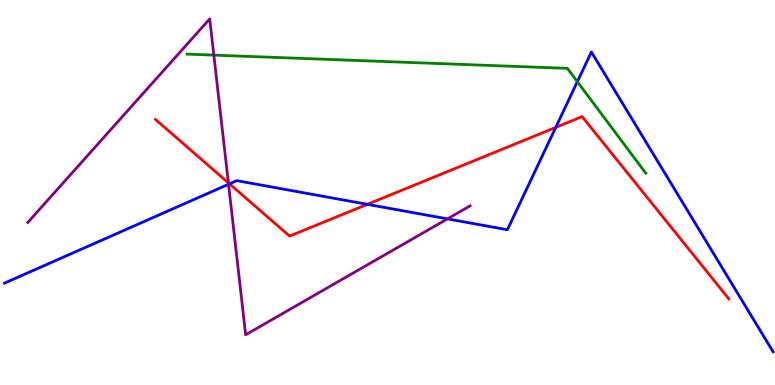[{'lines': ['blue', 'red'], 'intersections': [{'x': 2.96, 'y': 5.23}, {'x': 4.74, 'y': 4.69}, {'x': 7.17, 'y': 6.69}]}, {'lines': ['green', 'red'], 'intersections': []}, {'lines': ['purple', 'red'], 'intersections': [{'x': 2.95, 'y': 5.25}]}, {'lines': ['blue', 'green'], 'intersections': [{'x': 7.45, 'y': 7.88}]}, {'lines': ['blue', 'purple'], 'intersections': [{'x': 2.95, 'y': 5.21}, {'x': 5.77, 'y': 4.32}]}, {'lines': ['green', 'purple'], 'intersections': [{'x': 2.76, 'y': 8.57}]}]